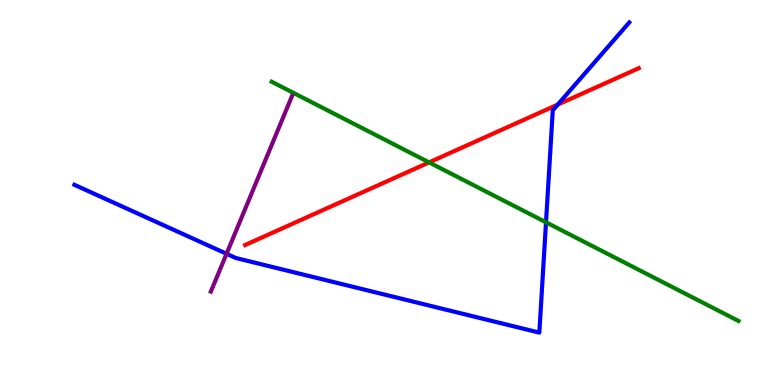[{'lines': ['blue', 'red'], 'intersections': [{'x': 7.2, 'y': 7.28}]}, {'lines': ['green', 'red'], 'intersections': [{'x': 5.54, 'y': 5.78}]}, {'lines': ['purple', 'red'], 'intersections': []}, {'lines': ['blue', 'green'], 'intersections': [{'x': 7.05, 'y': 4.23}]}, {'lines': ['blue', 'purple'], 'intersections': [{'x': 2.92, 'y': 3.41}]}, {'lines': ['green', 'purple'], 'intersections': []}]